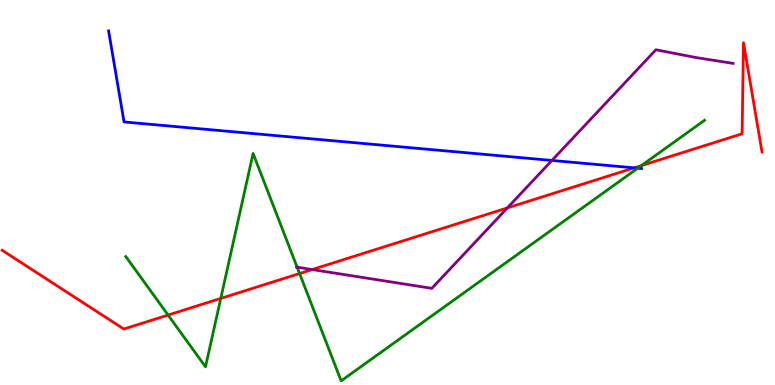[{'lines': ['blue', 'red'], 'intersections': [{'x': 8.18, 'y': 5.64}]}, {'lines': ['green', 'red'], 'intersections': [{'x': 2.17, 'y': 1.82}, {'x': 2.85, 'y': 2.25}, {'x': 3.87, 'y': 2.9}, {'x': 8.28, 'y': 5.7}]}, {'lines': ['purple', 'red'], 'intersections': [{'x': 4.03, 'y': 3.0}, {'x': 6.55, 'y': 4.6}]}, {'lines': ['blue', 'green'], 'intersections': [{'x': 8.23, 'y': 5.63}]}, {'lines': ['blue', 'purple'], 'intersections': [{'x': 7.12, 'y': 5.83}]}, {'lines': ['green', 'purple'], 'intersections': [{'x': 3.83, 'y': 3.06}]}]